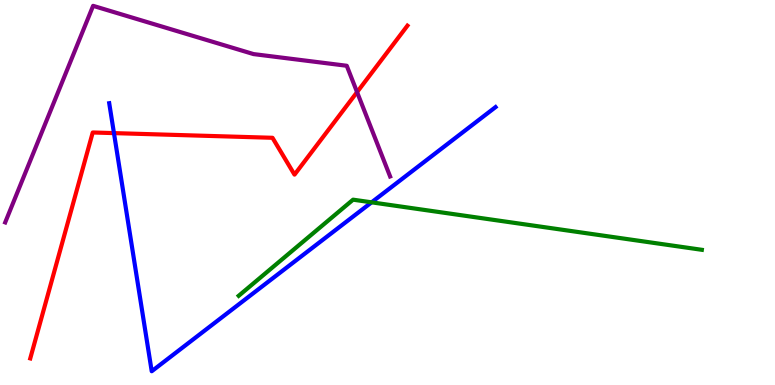[{'lines': ['blue', 'red'], 'intersections': [{'x': 1.47, 'y': 6.54}]}, {'lines': ['green', 'red'], 'intersections': []}, {'lines': ['purple', 'red'], 'intersections': [{'x': 4.61, 'y': 7.61}]}, {'lines': ['blue', 'green'], 'intersections': [{'x': 4.79, 'y': 4.74}]}, {'lines': ['blue', 'purple'], 'intersections': []}, {'lines': ['green', 'purple'], 'intersections': []}]